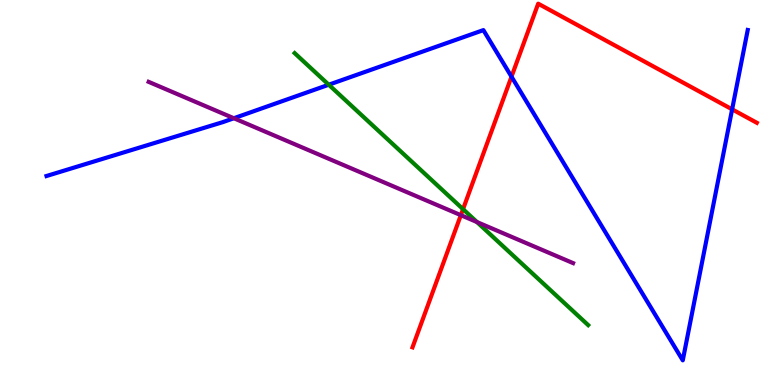[{'lines': ['blue', 'red'], 'intersections': [{'x': 6.6, 'y': 8.01}, {'x': 9.45, 'y': 7.16}]}, {'lines': ['green', 'red'], 'intersections': [{'x': 5.97, 'y': 4.57}]}, {'lines': ['purple', 'red'], 'intersections': [{'x': 5.95, 'y': 4.41}]}, {'lines': ['blue', 'green'], 'intersections': [{'x': 4.24, 'y': 7.8}]}, {'lines': ['blue', 'purple'], 'intersections': [{'x': 3.02, 'y': 6.93}]}, {'lines': ['green', 'purple'], 'intersections': [{'x': 6.15, 'y': 4.23}]}]